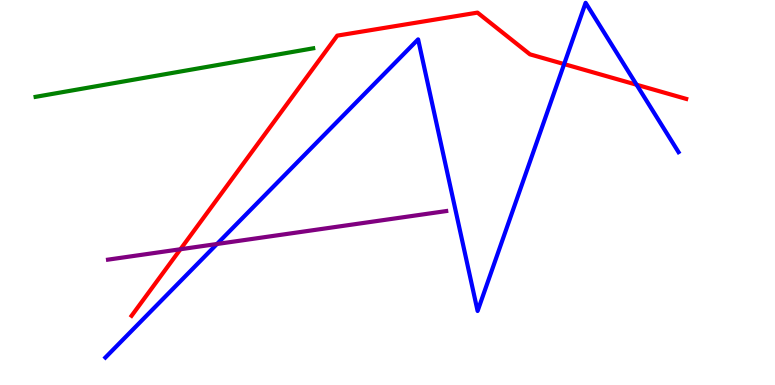[{'lines': ['blue', 'red'], 'intersections': [{'x': 7.28, 'y': 8.34}, {'x': 8.21, 'y': 7.8}]}, {'lines': ['green', 'red'], 'intersections': []}, {'lines': ['purple', 'red'], 'intersections': [{'x': 2.33, 'y': 3.53}]}, {'lines': ['blue', 'green'], 'intersections': []}, {'lines': ['blue', 'purple'], 'intersections': [{'x': 2.8, 'y': 3.66}]}, {'lines': ['green', 'purple'], 'intersections': []}]